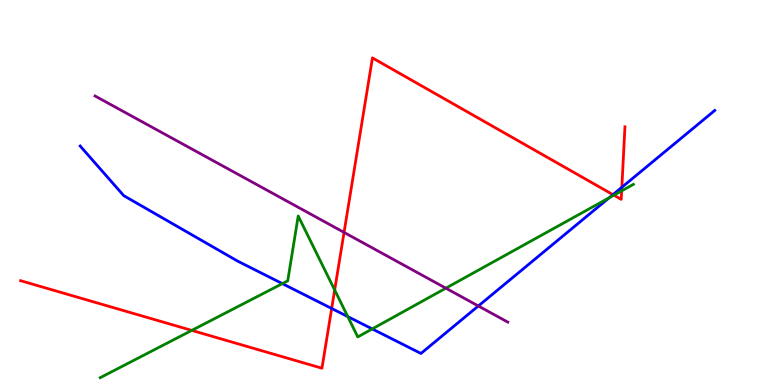[{'lines': ['blue', 'red'], 'intersections': [{'x': 4.28, 'y': 1.99}, {'x': 7.91, 'y': 4.94}, {'x': 8.02, 'y': 5.14}]}, {'lines': ['green', 'red'], 'intersections': [{'x': 2.47, 'y': 1.42}, {'x': 4.32, 'y': 2.47}, {'x': 7.92, 'y': 4.93}, {'x': 8.02, 'y': 5.04}]}, {'lines': ['purple', 'red'], 'intersections': [{'x': 4.44, 'y': 3.96}]}, {'lines': ['blue', 'green'], 'intersections': [{'x': 3.64, 'y': 2.63}, {'x': 4.49, 'y': 1.78}, {'x': 4.8, 'y': 1.46}, {'x': 7.86, 'y': 4.86}]}, {'lines': ['blue', 'purple'], 'intersections': [{'x': 6.17, 'y': 2.05}]}, {'lines': ['green', 'purple'], 'intersections': [{'x': 5.75, 'y': 2.51}]}]